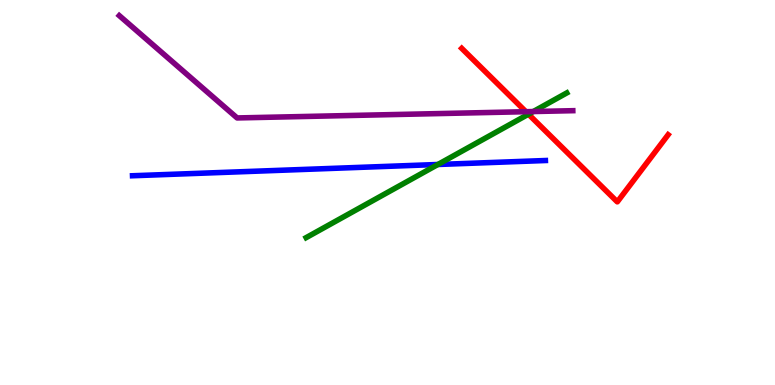[{'lines': ['blue', 'red'], 'intersections': []}, {'lines': ['green', 'red'], 'intersections': [{'x': 6.82, 'y': 7.03}]}, {'lines': ['purple', 'red'], 'intersections': [{'x': 6.79, 'y': 7.1}]}, {'lines': ['blue', 'green'], 'intersections': [{'x': 5.65, 'y': 5.73}]}, {'lines': ['blue', 'purple'], 'intersections': []}, {'lines': ['green', 'purple'], 'intersections': [{'x': 6.88, 'y': 7.1}]}]